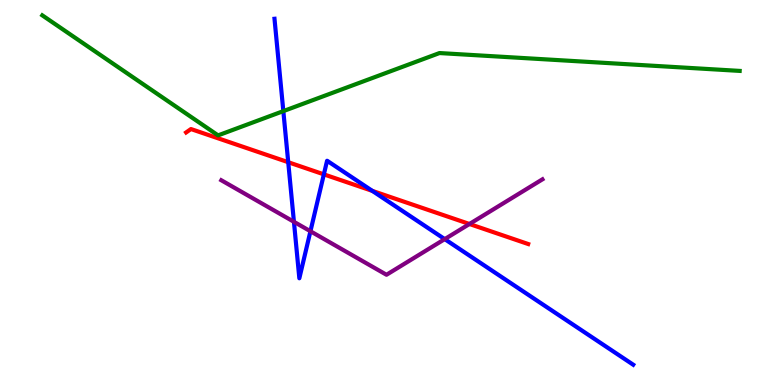[{'lines': ['blue', 'red'], 'intersections': [{'x': 3.72, 'y': 5.79}, {'x': 4.18, 'y': 5.47}, {'x': 4.8, 'y': 5.04}]}, {'lines': ['green', 'red'], 'intersections': []}, {'lines': ['purple', 'red'], 'intersections': [{'x': 6.06, 'y': 4.18}]}, {'lines': ['blue', 'green'], 'intersections': [{'x': 3.66, 'y': 7.11}]}, {'lines': ['blue', 'purple'], 'intersections': [{'x': 3.79, 'y': 4.24}, {'x': 4.01, 'y': 3.99}, {'x': 5.74, 'y': 3.79}]}, {'lines': ['green', 'purple'], 'intersections': []}]